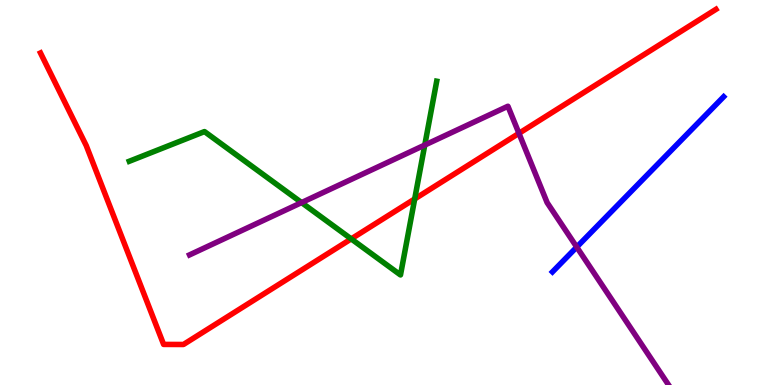[{'lines': ['blue', 'red'], 'intersections': []}, {'lines': ['green', 'red'], 'intersections': [{'x': 4.53, 'y': 3.79}, {'x': 5.35, 'y': 4.83}]}, {'lines': ['purple', 'red'], 'intersections': [{'x': 6.7, 'y': 6.54}]}, {'lines': ['blue', 'green'], 'intersections': []}, {'lines': ['blue', 'purple'], 'intersections': [{'x': 7.44, 'y': 3.58}]}, {'lines': ['green', 'purple'], 'intersections': [{'x': 3.89, 'y': 4.74}, {'x': 5.48, 'y': 6.23}]}]